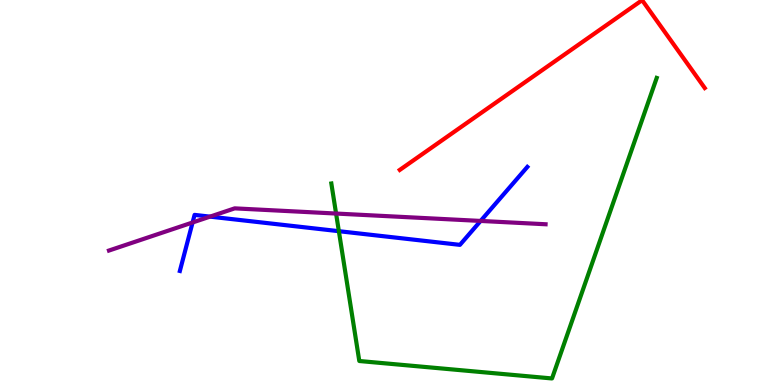[{'lines': ['blue', 'red'], 'intersections': []}, {'lines': ['green', 'red'], 'intersections': []}, {'lines': ['purple', 'red'], 'intersections': []}, {'lines': ['blue', 'green'], 'intersections': [{'x': 4.37, 'y': 4.0}]}, {'lines': ['blue', 'purple'], 'intersections': [{'x': 2.48, 'y': 4.22}, {'x': 2.71, 'y': 4.37}, {'x': 6.2, 'y': 4.26}]}, {'lines': ['green', 'purple'], 'intersections': [{'x': 4.34, 'y': 4.45}]}]